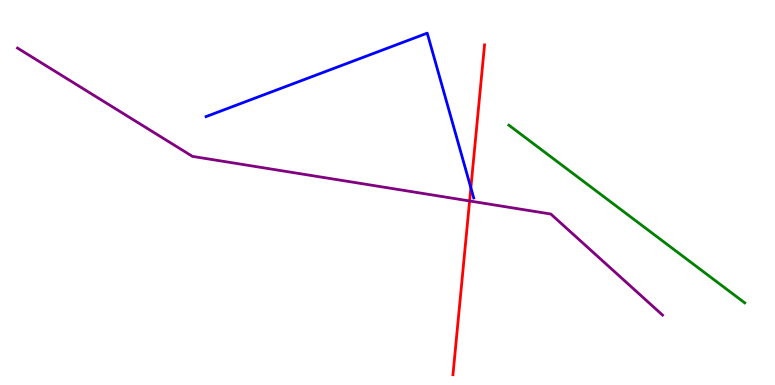[{'lines': ['blue', 'red'], 'intersections': [{'x': 6.08, 'y': 5.12}]}, {'lines': ['green', 'red'], 'intersections': []}, {'lines': ['purple', 'red'], 'intersections': [{'x': 6.06, 'y': 4.78}]}, {'lines': ['blue', 'green'], 'intersections': []}, {'lines': ['blue', 'purple'], 'intersections': []}, {'lines': ['green', 'purple'], 'intersections': []}]